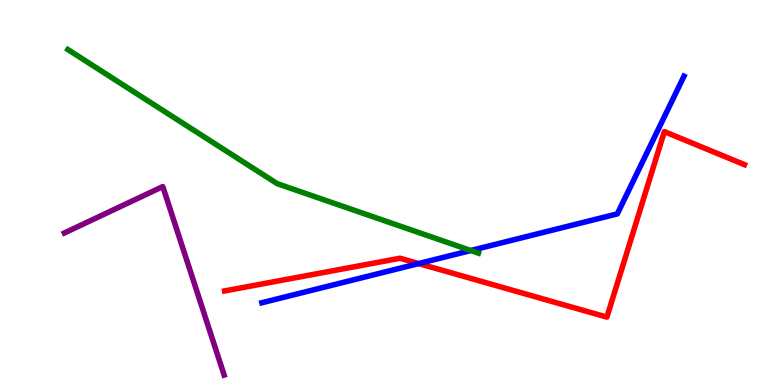[{'lines': ['blue', 'red'], 'intersections': [{'x': 5.4, 'y': 3.15}]}, {'lines': ['green', 'red'], 'intersections': []}, {'lines': ['purple', 'red'], 'intersections': []}, {'lines': ['blue', 'green'], 'intersections': [{'x': 6.07, 'y': 3.49}]}, {'lines': ['blue', 'purple'], 'intersections': []}, {'lines': ['green', 'purple'], 'intersections': []}]